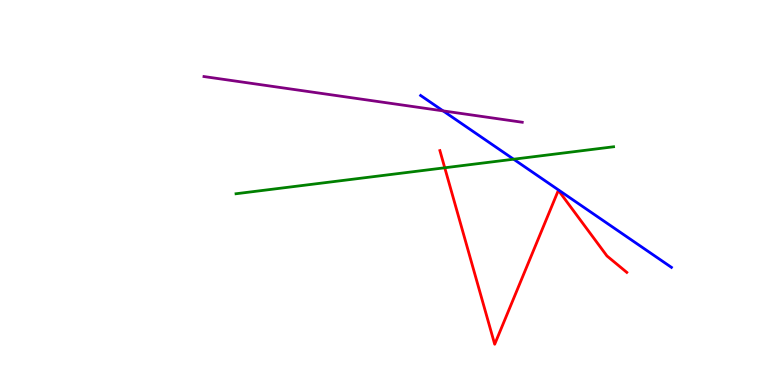[{'lines': ['blue', 'red'], 'intersections': []}, {'lines': ['green', 'red'], 'intersections': [{'x': 5.74, 'y': 5.64}]}, {'lines': ['purple', 'red'], 'intersections': []}, {'lines': ['blue', 'green'], 'intersections': [{'x': 6.63, 'y': 5.86}]}, {'lines': ['blue', 'purple'], 'intersections': [{'x': 5.72, 'y': 7.12}]}, {'lines': ['green', 'purple'], 'intersections': []}]